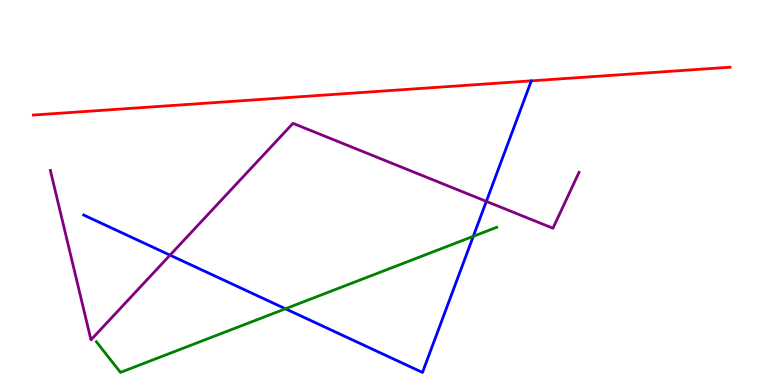[{'lines': ['blue', 'red'], 'intersections': []}, {'lines': ['green', 'red'], 'intersections': []}, {'lines': ['purple', 'red'], 'intersections': []}, {'lines': ['blue', 'green'], 'intersections': [{'x': 3.68, 'y': 1.98}, {'x': 6.11, 'y': 3.86}]}, {'lines': ['blue', 'purple'], 'intersections': [{'x': 2.19, 'y': 3.37}, {'x': 6.28, 'y': 4.77}]}, {'lines': ['green', 'purple'], 'intersections': []}]